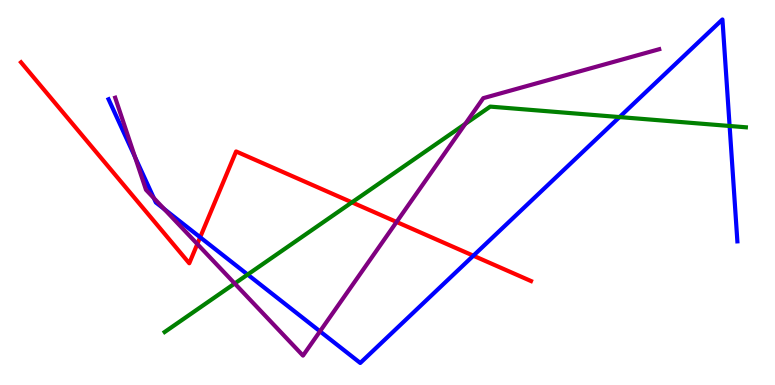[{'lines': ['blue', 'red'], 'intersections': [{'x': 2.58, 'y': 3.84}, {'x': 6.11, 'y': 3.36}]}, {'lines': ['green', 'red'], 'intersections': [{'x': 4.54, 'y': 4.74}]}, {'lines': ['purple', 'red'], 'intersections': [{'x': 2.55, 'y': 3.66}, {'x': 5.12, 'y': 4.23}]}, {'lines': ['blue', 'green'], 'intersections': [{'x': 3.2, 'y': 2.87}, {'x': 7.99, 'y': 6.96}, {'x': 9.41, 'y': 6.73}]}, {'lines': ['blue', 'purple'], 'intersections': [{'x': 1.74, 'y': 5.92}, {'x': 1.98, 'y': 4.85}, {'x': 2.12, 'y': 4.57}, {'x': 4.13, 'y': 1.39}]}, {'lines': ['green', 'purple'], 'intersections': [{'x': 3.03, 'y': 2.64}, {'x': 6.0, 'y': 6.78}]}]